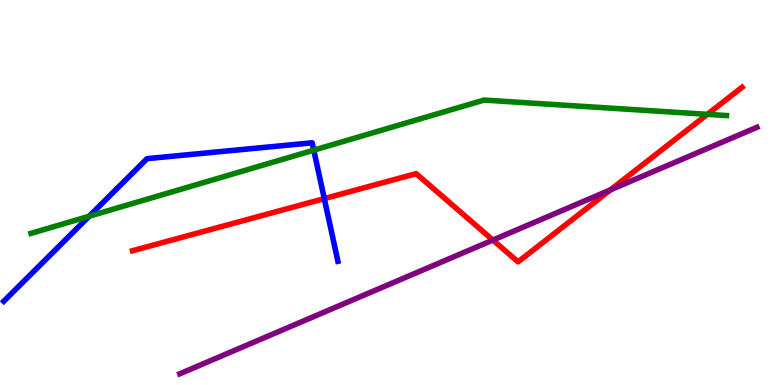[{'lines': ['blue', 'red'], 'intersections': [{'x': 4.18, 'y': 4.84}]}, {'lines': ['green', 'red'], 'intersections': [{'x': 9.13, 'y': 7.03}]}, {'lines': ['purple', 'red'], 'intersections': [{'x': 6.36, 'y': 3.76}, {'x': 7.88, 'y': 5.07}]}, {'lines': ['blue', 'green'], 'intersections': [{'x': 1.15, 'y': 4.38}, {'x': 4.05, 'y': 6.1}]}, {'lines': ['blue', 'purple'], 'intersections': []}, {'lines': ['green', 'purple'], 'intersections': []}]